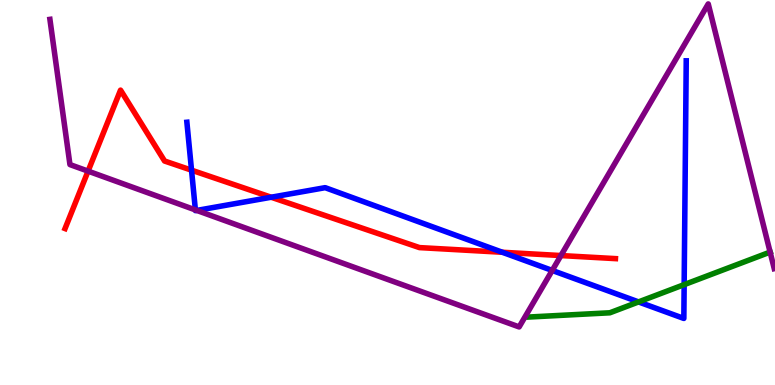[{'lines': ['blue', 'red'], 'intersections': [{'x': 2.47, 'y': 5.58}, {'x': 3.5, 'y': 4.88}, {'x': 6.48, 'y': 3.45}]}, {'lines': ['green', 'red'], 'intersections': []}, {'lines': ['purple', 'red'], 'intersections': [{'x': 1.14, 'y': 5.55}, {'x': 7.24, 'y': 3.36}]}, {'lines': ['blue', 'green'], 'intersections': [{'x': 8.24, 'y': 2.16}, {'x': 8.83, 'y': 2.61}]}, {'lines': ['blue', 'purple'], 'intersections': [{'x': 2.52, 'y': 4.55}, {'x': 2.54, 'y': 4.53}, {'x': 7.13, 'y': 2.98}]}, {'lines': ['green', 'purple'], 'intersections': [{'x': 9.94, 'y': 3.45}]}]